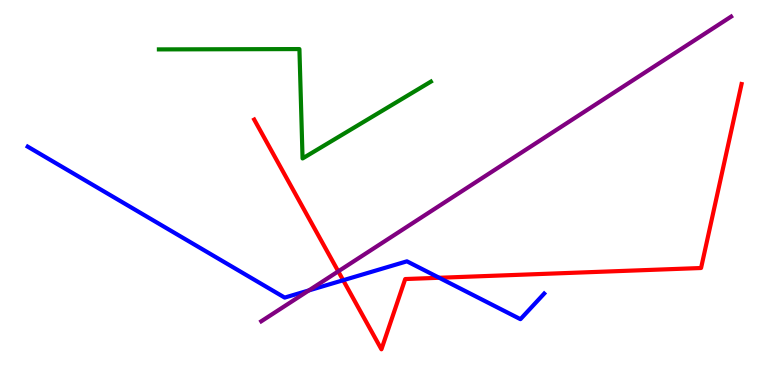[{'lines': ['blue', 'red'], 'intersections': [{'x': 4.43, 'y': 2.72}, {'x': 5.67, 'y': 2.79}]}, {'lines': ['green', 'red'], 'intersections': []}, {'lines': ['purple', 'red'], 'intersections': [{'x': 4.36, 'y': 2.95}]}, {'lines': ['blue', 'green'], 'intersections': []}, {'lines': ['blue', 'purple'], 'intersections': [{'x': 3.99, 'y': 2.46}]}, {'lines': ['green', 'purple'], 'intersections': []}]